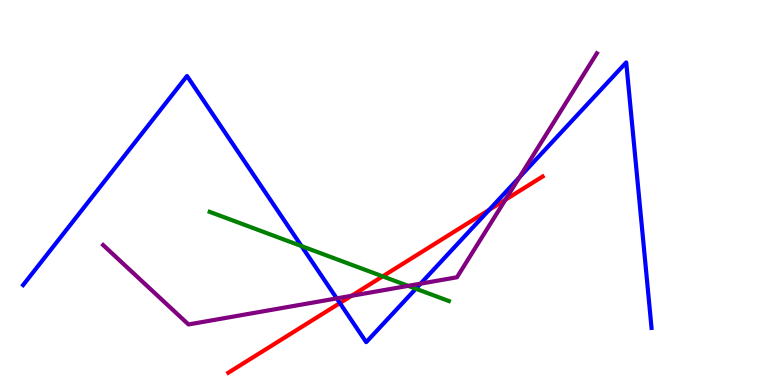[{'lines': ['blue', 'red'], 'intersections': [{'x': 4.39, 'y': 2.13}, {'x': 6.31, 'y': 4.55}]}, {'lines': ['green', 'red'], 'intersections': [{'x': 4.94, 'y': 2.82}]}, {'lines': ['purple', 'red'], 'intersections': [{'x': 4.54, 'y': 2.32}, {'x': 6.52, 'y': 4.81}]}, {'lines': ['blue', 'green'], 'intersections': [{'x': 3.89, 'y': 3.61}, {'x': 5.37, 'y': 2.5}]}, {'lines': ['blue', 'purple'], 'intersections': [{'x': 4.34, 'y': 2.25}, {'x': 5.43, 'y': 2.63}, {'x': 6.7, 'y': 5.39}]}, {'lines': ['green', 'purple'], 'intersections': [{'x': 5.27, 'y': 2.58}]}]